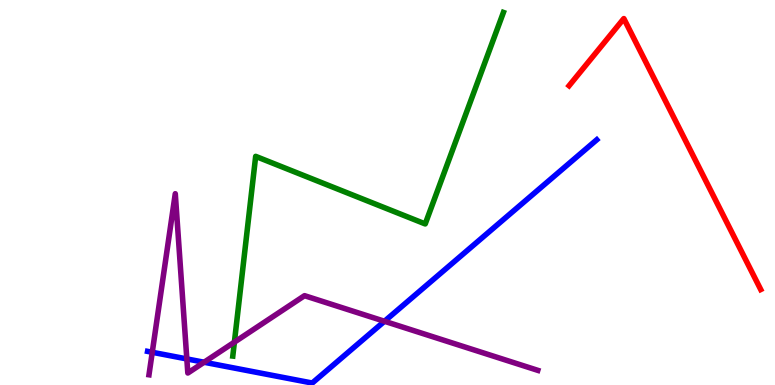[{'lines': ['blue', 'red'], 'intersections': []}, {'lines': ['green', 'red'], 'intersections': []}, {'lines': ['purple', 'red'], 'intersections': []}, {'lines': ['blue', 'green'], 'intersections': []}, {'lines': ['blue', 'purple'], 'intersections': [{'x': 1.96, 'y': 0.85}, {'x': 2.41, 'y': 0.677}, {'x': 2.63, 'y': 0.591}, {'x': 4.96, 'y': 1.66}]}, {'lines': ['green', 'purple'], 'intersections': [{'x': 3.02, 'y': 1.11}]}]